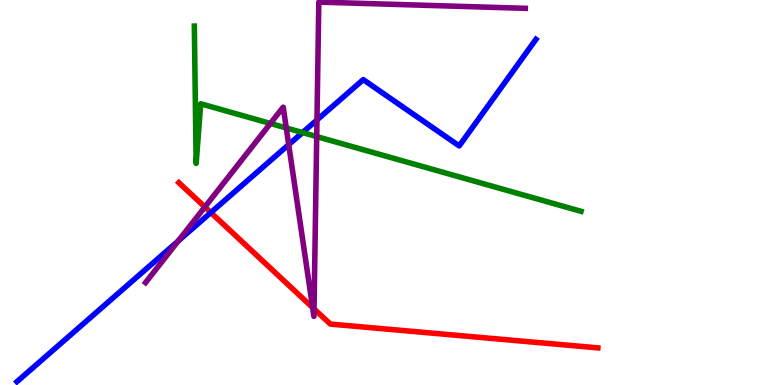[{'lines': ['blue', 'red'], 'intersections': [{'x': 2.72, 'y': 4.48}]}, {'lines': ['green', 'red'], 'intersections': []}, {'lines': ['purple', 'red'], 'intersections': [{'x': 2.64, 'y': 4.62}, {'x': 4.03, 'y': 2.01}, {'x': 4.05, 'y': 1.98}]}, {'lines': ['blue', 'green'], 'intersections': [{'x': 3.9, 'y': 6.56}]}, {'lines': ['blue', 'purple'], 'intersections': [{'x': 2.3, 'y': 3.74}, {'x': 3.73, 'y': 6.24}, {'x': 4.09, 'y': 6.88}]}, {'lines': ['green', 'purple'], 'intersections': [{'x': 3.49, 'y': 6.79}, {'x': 3.69, 'y': 6.68}, {'x': 4.09, 'y': 6.45}]}]